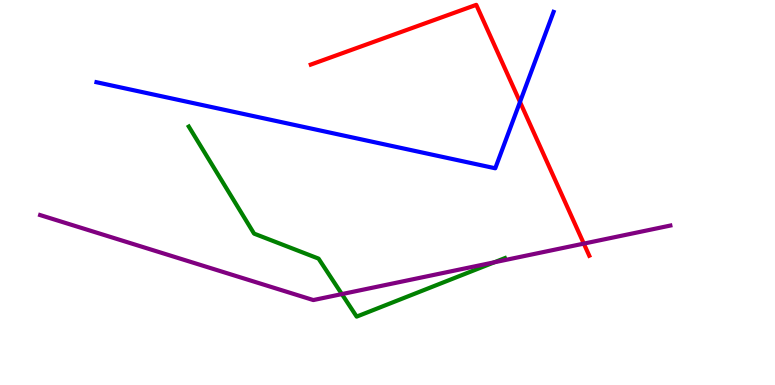[{'lines': ['blue', 'red'], 'intersections': [{'x': 6.71, 'y': 7.35}]}, {'lines': ['green', 'red'], 'intersections': []}, {'lines': ['purple', 'red'], 'intersections': [{'x': 7.53, 'y': 3.67}]}, {'lines': ['blue', 'green'], 'intersections': []}, {'lines': ['blue', 'purple'], 'intersections': []}, {'lines': ['green', 'purple'], 'intersections': [{'x': 4.41, 'y': 2.36}, {'x': 6.38, 'y': 3.19}]}]